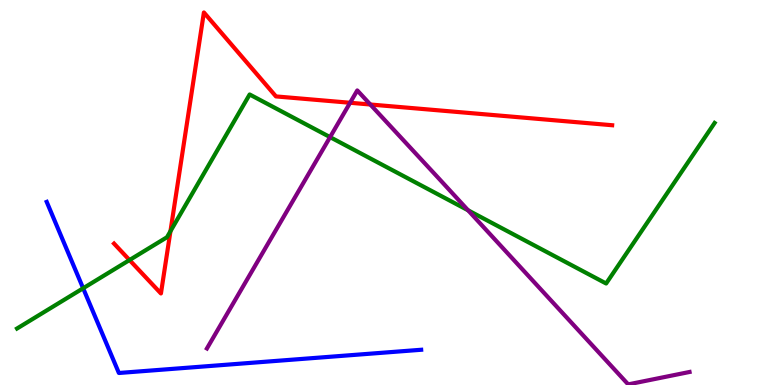[{'lines': ['blue', 'red'], 'intersections': []}, {'lines': ['green', 'red'], 'intersections': [{'x': 1.67, 'y': 3.25}, {'x': 2.2, 'y': 3.99}]}, {'lines': ['purple', 'red'], 'intersections': [{'x': 4.52, 'y': 7.33}, {'x': 4.78, 'y': 7.29}]}, {'lines': ['blue', 'green'], 'intersections': [{'x': 1.07, 'y': 2.51}]}, {'lines': ['blue', 'purple'], 'intersections': []}, {'lines': ['green', 'purple'], 'intersections': [{'x': 4.26, 'y': 6.44}, {'x': 6.04, 'y': 4.54}]}]